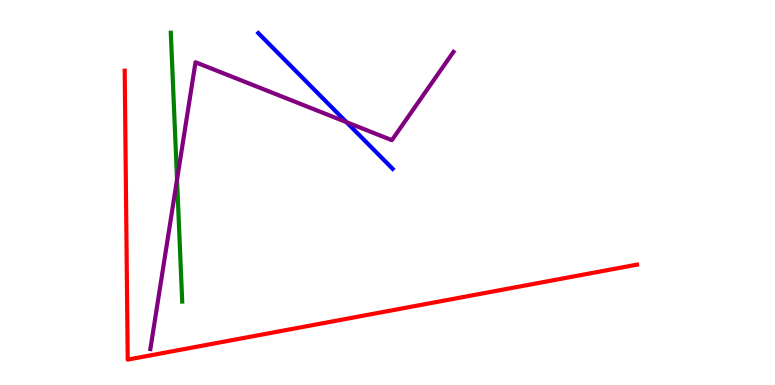[{'lines': ['blue', 'red'], 'intersections': []}, {'lines': ['green', 'red'], 'intersections': []}, {'lines': ['purple', 'red'], 'intersections': []}, {'lines': ['blue', 'green'], 'intersections': []}, {'lines': ['blue', 'purple'], 'intersections': [{'x': 4.47, 'y': 6.83}]}, {'lines': ['green', 'purple'], 'intersections': [{'x': 2.28, 'y': 5.34}]}]